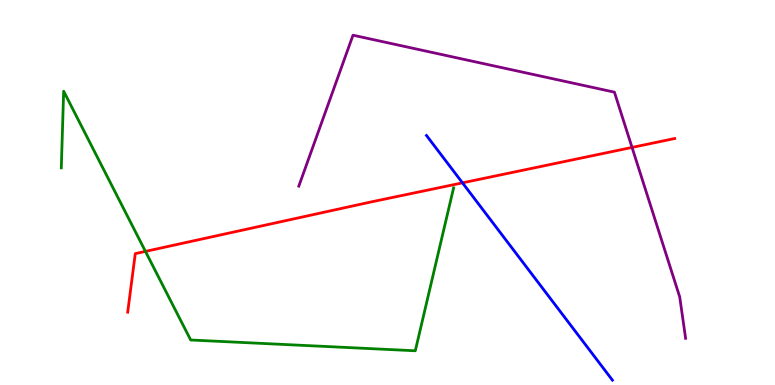[{'lines': ['blue', 'red'], 'intersections': [{'x': 5.97, 'y': 5.25}]}, {'lines': ['green', 'red'], 'intersections': [{'x': 1.88, 'y': 3.47}]}, {'lines': ['purple', 'red'], 'intersections': [{'x': 8.16, 'y': 6.17}]}, {'lines': ['blue', 'green'], 'intersections': []}, {'lines': ['blue', 'purple'], 'intersections': []}, {'lines': ['green', 'purple'], 'intersections': []}]